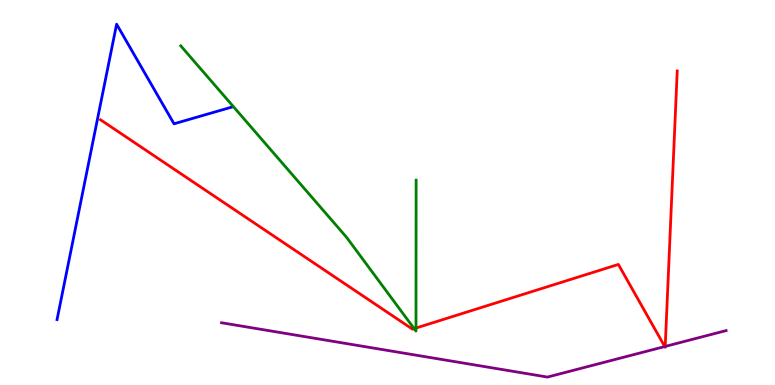[{'lines': ['blue', 'red'], 'intersections': []}, {'lines': ['green', 'red'], 'intersections': [{'x': 5.34, 'y': 1.46}, {'x': 5.37, 'y': 1.48}]}, {'lines': ['purple', 'red'], 'intersections': [{'x': 8.58, 'y': 0.999}, {'x': 8.58, 'y': 1.0}]}, {'lines': ['blue', 'green'], 'intersections': []}, {'lines': ['blue', 'purple'], 'intersections': []}, {'lines': ['green', 'purple'], 'intersections': []}]